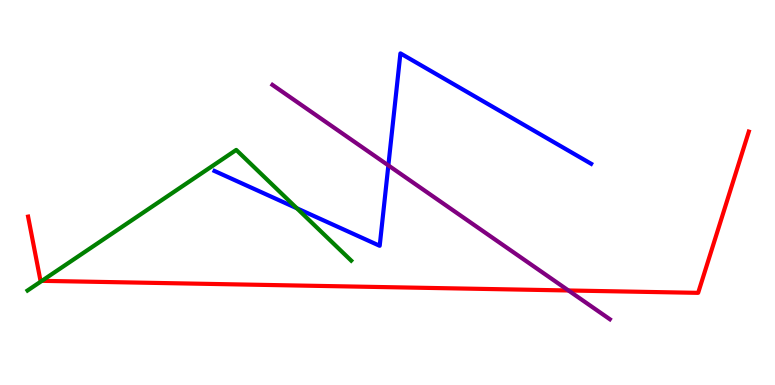[{'lines': ['blue', 'red'], 'intersections': []}, {'lines': ['green', 'red'], 'intersections': [{'x': 0.54, 'y': 2.71}]}, {'lines': ['purple', 'red'], 'intersections': [{'x': 7.33, 'y': 2.46}]}, {'lines': ['blue', 'green'], 'intersections': [{'x': 3.83, 'y': 4.59}]}, {'lines': ['blue', 'purple'], 'intersections': [{'x': 5.01, 'y': 5.7}]}, {'lines': ['green', 'purple'], 'intersections': []}]